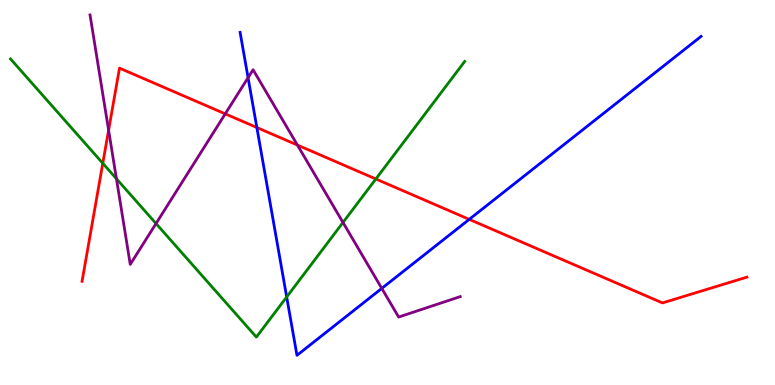[{'lines': ['blue', 'red'], 'intersections': [{'x': 3.31, 'y': 6.69}, {'x': 6.05, 'y': 4.3}]}, {'lines': ['green', 'red'], 'intersections': [{'x': 1.33, 'y': 5.76}, {'x': 4.85, 'y': 5.35}]}, {'lines': ['purple', 'red'], 'intersections': [{'x': 1.4, 'y': 6.62}, {'x': 2.91, 'y': 7.04}, {'x': 3.84, 'y': 6.23}]}, {'lines': ['blue', 'green'], 'intersections': [{'x': 3.7, 'y': 2.29}]}, {'lines': ['blue', 'purple'], 'intersections': [{'x': 3.2, 'y': 7.98}, {'x': 4.93, 'y': 2.51}]}, {'lines': ['green', 'purple'], 'intersections': [{'x': 1.5, 'y': 5.36}, {'x': 2.01, 'y': 4.19}, {'x': 4.43, 'y': 4.22}]}]